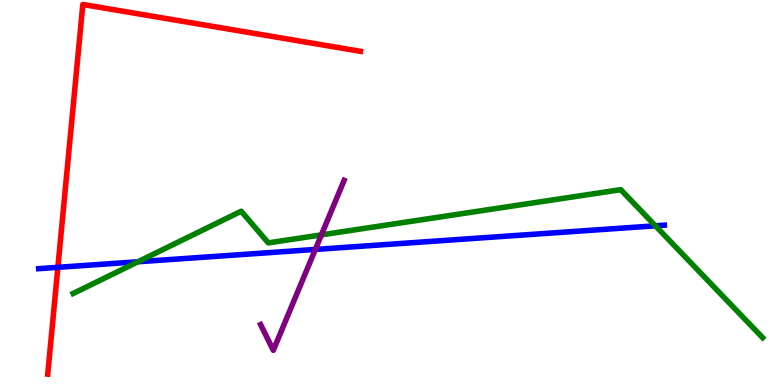[{'lines': ['blue', 'red'], 'intersections': [{'x': 0.747, 'y': 3.06}]}, {'lines': ['green', 'red'], 'intersections': []}, {'lines': ['purple', 'red'], 'intersections': []}, {'lines': ['blue', 'green'], 'intersections': [{'x': 1.78, 'y': 3.2}, {'x': 8.46, 'y': 4.14}]}, {'lines': ['blue', 'purple'], 'intersections': [{'x': 4.07, 'y': 3.52}]}, {'lines': ['green', 'purple'], 'intersections': [{'x': 4.15, 'y': 3.9}]}]